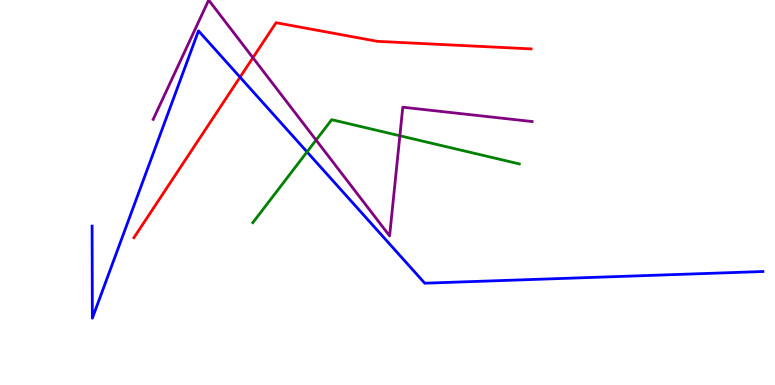[{'lines': ['blue', 'red'], 'intersections': [{'x': 3.1, 'y': 8.0}]}, {'lines': ['green', 'red'], 'intersections': []}, {'lines': ['purple', 'red'], 'intersections': [{'x': 3.26, 'y': 8.5}]}, {'lines': ['blue', 'green'], 'intersections': [{'x': 3.96, 'y': 6.05}]}, {'lines': ['blue', 'purple'], 'intersections': []}, {'lines': ['green', 'purple'], 'intersections': [{'x': 4.08, 'y': 6.36}, {'x': 5.16, 'y': 6.47}]}]